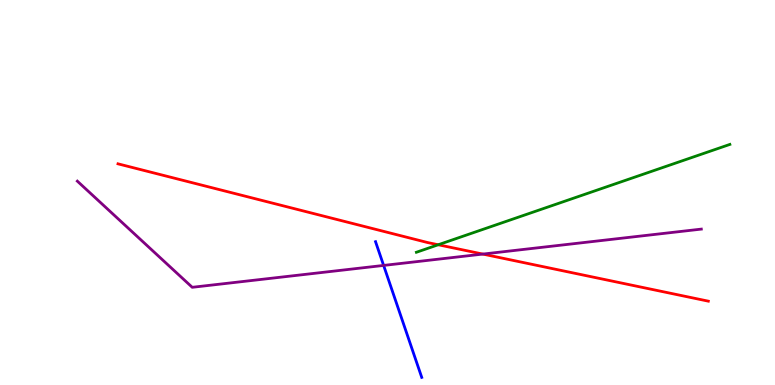[{'lines': ['blue', 'red'], 'intersections': []}, {'lines': ['green', 'red'], 'intersections': [{'x': 5.65, 'y': 3.64}]}, {'lines': ['purple', 'red'], 'intersections': [{'x': 6.23, 'y': 3.4}]}, {'lines': ['blue', 'green'], 'intersections': []}, {'lines': ['blue', 'purple'], 'intersections': [{'x': 4.95, 'y': 3.11}]}, {'lines': ['green', 'purple'], 'intersections': []}]